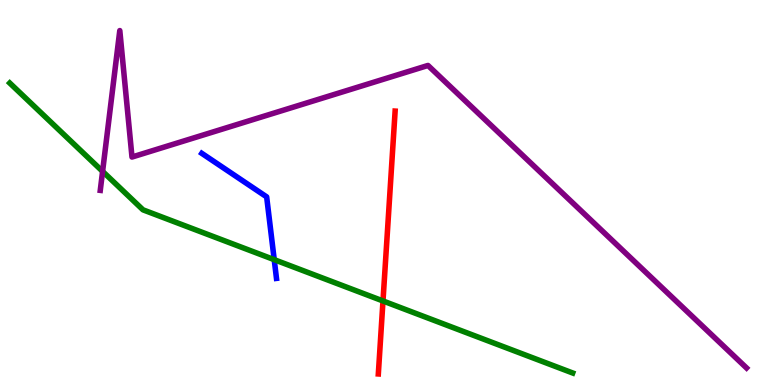[{'lines': ['blue', 'red'], 'intersections': []}, {'lines': ['green', 'red'], 'intersections': [{'x': 4.94, 'y': 2.18}]}, {'lines': ['purple', 'red'], 'intersections': []}, {'lines': ['blue', 'green'], 'intersections': [{'x': 3.54, 'y': 3.26}]}, {'lines': ['blue', 'purple'], 'intersections': []}, {'lines': ['green', 'purple'], 'intersections': [{'x': 1.32, 'y': 5.55}]}]